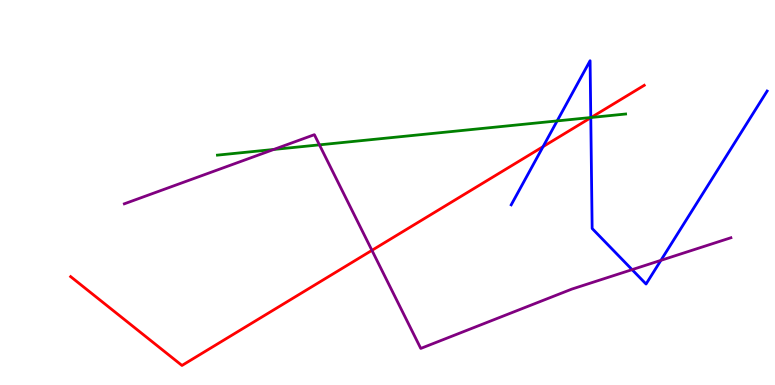[{'lines': ['blue', 'red'], 'intersections': [{'x': 7.01, 'y': 6.19}, {'x': 7.62, 'y': 6.94}]}, {'lines': ['green', 'red'], 'intersections': [{'x': 7.63, 'y': 6.95}]}, {'lines': ['purple', 'red'], 'intersections': [{'x': 4.8, 'y': 3.5}]}, {'lines': ['blue', 'green'], 'intersections': [{'x': 7.19, 'y': 6.86}, {'x': 7.62, 'y': 6.95}]}, {'lines': ['blue', 'purple'], 'intersections': [{'x': 8.16, 'y': 3.0}, {'x': 8.53, 'y': 3.24}]}, {'lines': ['green', 'purple'], 'intersections': [{'x': 3.53, 'y': 6.12}, {'x': 4.12, 'y': 6.24}]}]